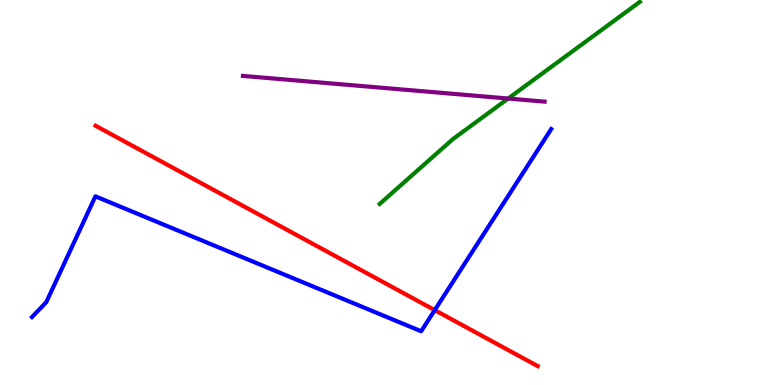[{'lines': ['blue', 'red'], 'intersections': [{'x': 5.61, 'y': 1.94}]}, {'lines': ['green', 'red'], 'intersections': []}, {'lines': ['purple', 'red'], 'intersections': []}, {'lines': ['blue', 'green'], 'intersections': []}, {'lines': ['blue', 'purple'], 'intersections': []}, {'lines': ['green', 'purple'], 'intersections': [{'x': 6.56, 'y': 7.44}]}]